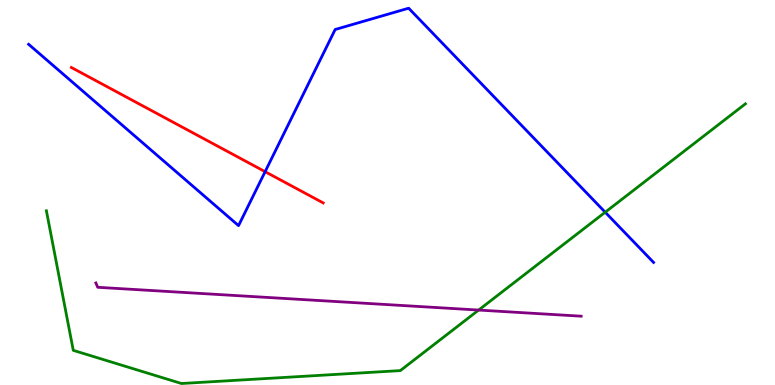[{'lines': ['blue', 'red'], 'intersections': [{'x': 3.42, 'y': 5.54}]}, {'lines': ['green', 'red'], 'intersections': []}, {'lines': ['purple', 'red'], 'intersections': []}, {'lines': ['blue', 'green'], 'intersections': [{'x': 7.81, 'y': 4.49}]}, {'lines': ['blue', 'purple'], 'intersections': []}, {'lines': ['green', 'purple'], 'intersections': [{'x': 6.18, 'y': 1.95}]}]